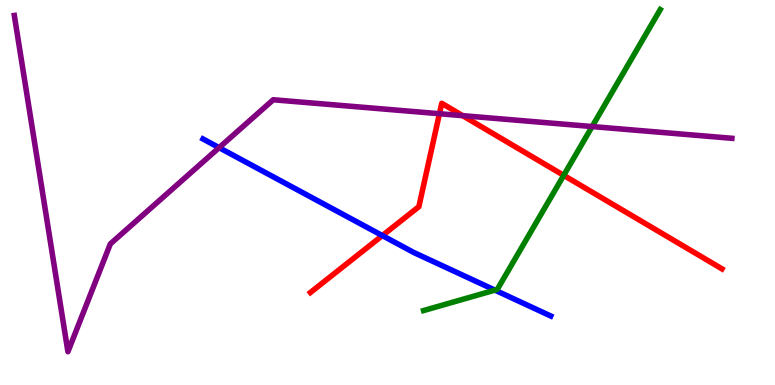[{'lines': ['blue', 'red'], 'intersections': [{'x': 4.93, 'y': 3.88}]}, {'lines': ['green', 'red'], 'intersections': [{'x': 7.27, 'y': 5.45}]}, {'lines': ['purple', 'red'], 'intersections': [{'x': 5.67, 'y': 7.05}, {'x': 5.97, 'y': 7.0}]}, {'lines': ['blue', 'green'], 'intersections': [{'x': 6.39, 'y': 2.46}]}, {'lines': ['blue', 'purple'], 'intersections': [{'x': 2.83, 'y': 6.16}]}, {'lines': ['green', 'purple'], 'intersections': [{'x': 7.64, 'y': 6.71}]}]